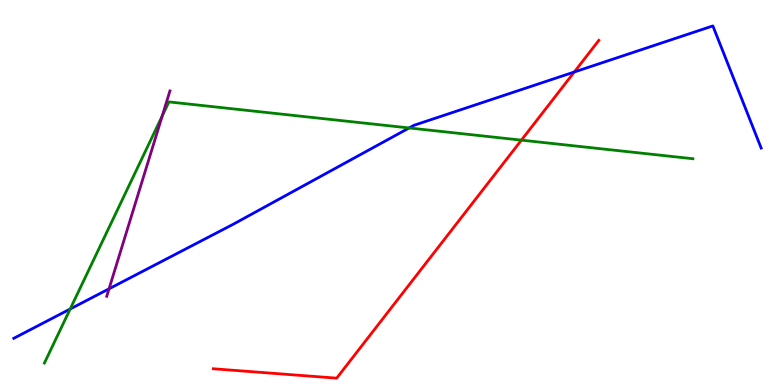[{'lines': ['blue', 'red'], 'intersections': [{'x': 7.41, 'y': 8.13}]}, {'lines': ['green', 'red'], 'intersections': [{'x': 6.73, 'y': 6.36}]}, {'lines': ['purple', 'red'], 'intersections': []}, {'lines': ['blue', 'green'], 'intersections': [{'x': 0.906, 'y': 1.97}, {'x': 5.28, 'y': 6.68}]}, {'lines': ['blue', 'purple'], 'intersections': [{'x': 1.41, 'y': 2.5}]}, {'lines': ['green', 'purple'], 'intersections': [{'x': 2.09, 'y': 6.99}]}]